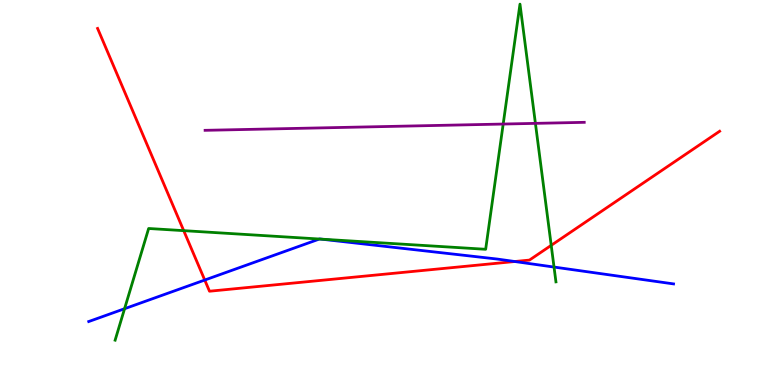[{'lines': ['blue', 'red'], 'intersections': [{'x': 2.64, 'y': 2.73}, {'x': 6.64, 'y': 3.21}]}, {'lines': ['green', 'red'], 'intersections': [{'x': 2.37, 'y': 4.01}, {'x': 7.11, 'y': 3.63}]}, {'lines': ['purple', 'red'], 'intersections': []}, {'lines': ['blue', 'green'], 'intersections': [{'x': 1.61, 'y': 1.98}, {'x': 4.12, 'y': 3.79}, {'x': 4.14, 'y': 3.79}, {'x': 7.15, 'y': 3.06}]}, {'lines': ['blue', 'purple'], 'intersections': []}, {'lines': ['green', 'purple'], 'intersections': [{'x': 6.49, 'y': 6.78}, {'x': 6.91, 'y': 6.8}]}]